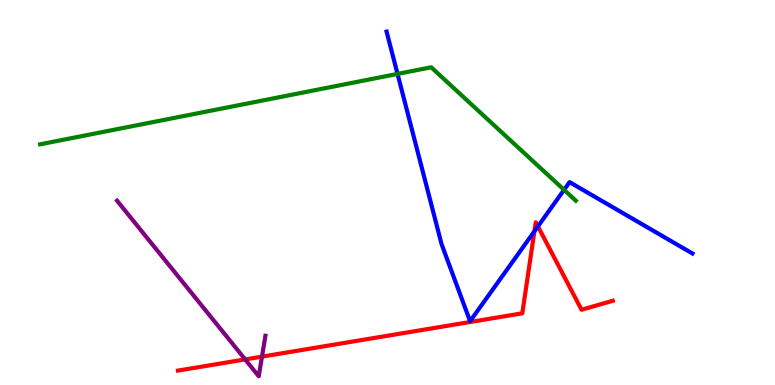[{'lines': ['blue', 'red'], 'intersections': [{'x': 6.9, 'y': 3.99}, {'x': 6.94, 'y': 4.12}]}, {'lines': ['green', 'red'], 'intersections': []}, {'lines': ['purple', 'red'], 'intersections': [{'x': 3.16, 'y': 0.664}, {'x': 3.38, 'y': 0.737}]}, {'lines': ['blue', 'green'], 'intersections': [{'x': 5.13, 'y': 8.08}, {'x': 7.28, 'y': 5.07}]}, {'lines': ['blue', 'purple'], 'intersections': []}, {'lines': ['green', 'purple'], 'intersections': []}]